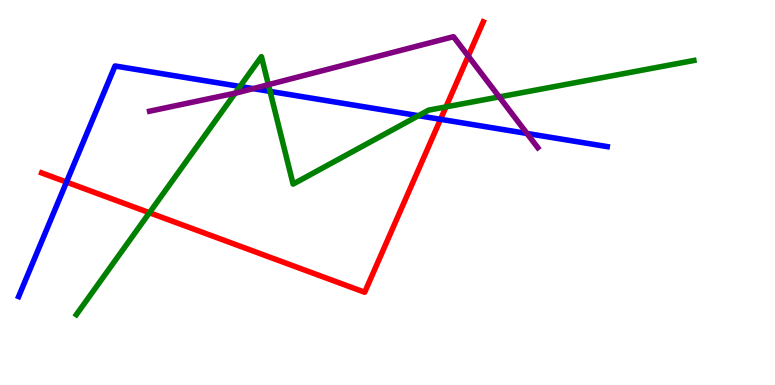[{'lines': ['blue', 'red'], 'intersections': [{'x': 0.858, 'y': 5.27}, {'x': 5.68, 'y': 6.9}]}, {'lines': ['green', 'red'], 'intersections': [{'x': 1.93, 'y': 4.47}, {'x': 5.75, 'y': 7.22}]}, {'lines': ['purple', 'red'], 'intersections': [{'x': 6.04, 'y': 8.54}]}, {'lines': ['blue', 'green'], 'intersections': [{'x': 3.1, 'y': 7.75}, {'x': 3.48, 'y': 7.63}, {'x': 5.4, 'y': 7.0}]}, {'lines': ['blue', 'purple'], 'intersections': [{'x': 3.27, 'y': 7.7}, {'x': 6.8, 'y': 6.53}]}, {'lines': ['green', 'purple'], 'intersections': [{'x': 3.03, 'y': 7.58}, {'x': 3.46, 'y': 7.8}, {'x': 6.44, 'y': 7.48}]}]